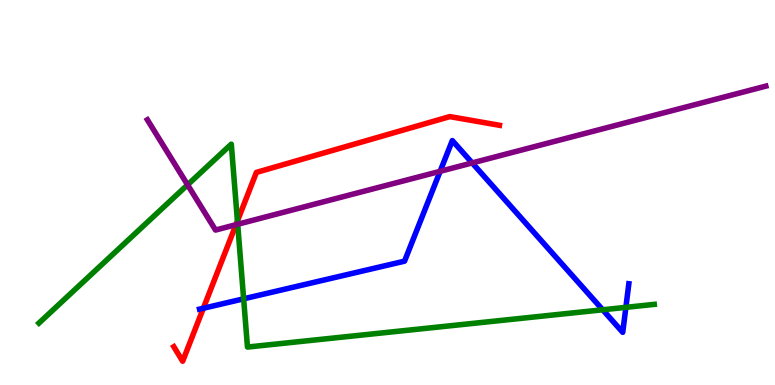[{'lines': ['blue', 'red'], 'intersections': [{'x': 2.62, 'y': 1.99}]}, {'lines': ['green', 'red'], 'intersections': [{'x': 3.06, 'y': 4.26}]}, {'lines': ['purple', 'red'], 'intersections': [{'x': 3.04, 'y': 4.16}]}, {'lines': ['blue', 'green'], 'intersections': [{'x': 3.14, 'y': 2.24}, {'x': 7.78, 'y': 1.95}, {'x': 8.08, 'y': 2.02}]}, {'lines': ['blue', 'purple'], 'intersections': [{'x': 5.68, 'y': 5.55}, {'x': 6.09, 'y': 5.77}]}, {'lines': ['green', 'purple'], 'intersections': [{'x': 2.42, 'y': 5.2}, {'x': 3.07, 'y': 4.18}]}]